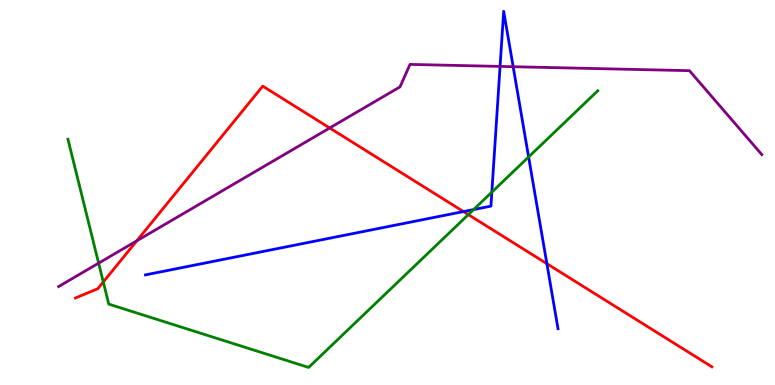[{'lines': ['blue', 'red'], 'intersections': [{'x': 5.98, 'y': 4.5}, {'x': 7.06, 'y': 3.15}]}, {'lines': ['green', 'red'], 'intersections': [{'x': 1.33, 'y': 2.68}, {'x': 6.04, 'y': 4.43}]}, {'lines': ['purple', 'red'], 'intersections': [{'x': 1.77, 'y': 3.75}, {'x': 4.25, 'y': 6.68}]}, {'lines': ['blue', 'green'], 'intersections': [{'x': 6.11, 'y': 4.56}, {'x': 6.35, 'y': 5.01}, {'x': 6.82, 'y': 5.92}]}, {'lines': ['blue', 'purple'], 'intersections': [{'x': 6.45, 'y': 8.27}, {'x': 6.62, 'y': 8.27}]}, {'lines': ['green', 'purple'], 'intersections': [{'x': 1.27, 'y': 3.17}]}]